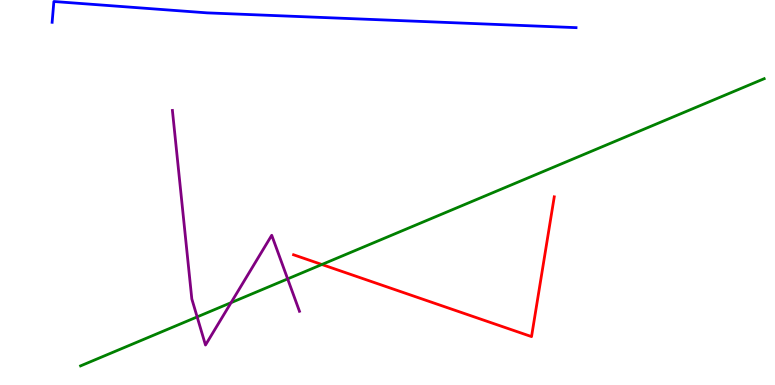[{'lines': ['blue', 'red'], 'intersections': []}, {'lines': ['green', 'red'], 'intersections': [{'x': 4.15, 'y': 3.13}]}, {'lines': ['purple', 'red'], 'intersections': []}, {'lines': ['blue', 'green'], 'intersections': []}, {'lines': ['blue', 'purple'], 'intersections': []}, {'lines': ['green', 'purple'], 'intersections': [{'x': 2.54, 'y': 1.77}, {'x': 2.98, 'y': 2.14}, {'x': 3.71, 'y': 2.76}]}]